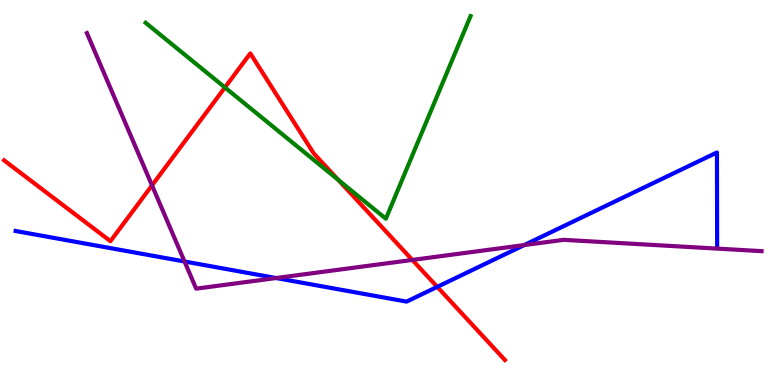[{'lines': ['blue', 'red'], 'intersections': [{'x': 5.64, 'y': 2.55}]}, {'lines': ['green', 'red'], 'intersections': [{'x': 2.9, 'y': 7.73}, {'x': 4.36, 'y': 5.33}]}, {'lines': ['purple', 'red'], 'intersections': [{'x': 1.96, 'y': 5.18}, {'x': 5.32, 'y': 3.25}]}, {'lines': ['blue', 'green'], 'intersections': []}, {'lines': ['blue', 'purple'], 'intersections': [{'x': 2.38, 'y': 3.21}, {'x': 3.56, 'y': 2.78}, {'x': 6.76, 'y': 3.63}]}, {'lines': ['green', 'purple'], 'intersections': []}]